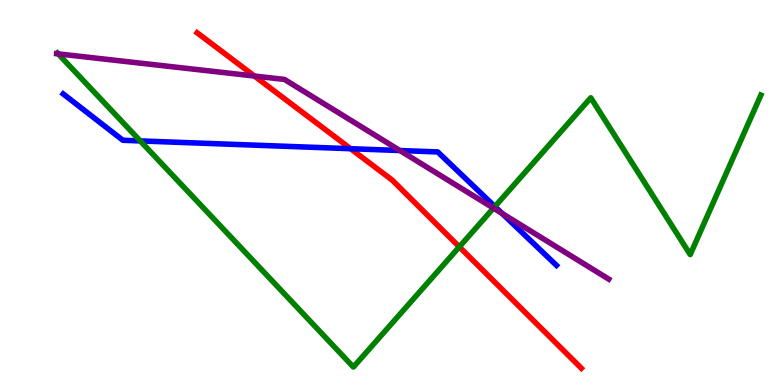[{'lines': ['blue', 'red'], 'intersections': [{'x': 4.52, 'y': 6.14}]}, {'lines': ['green', 'red'], 'intersections': [{'x': 5.93, 'y': 3.59}]}, {'lines': ['purple', 'red'], 'intersections': [{'x': 3.28, 'y': 8.03}]}, {'lines': ['blue', 'green'], 'intersections': [{'x': 1.81, 'y': 6.34}, {'x': 6.39, 'y': 4.64}]}, {'lines': ['blue', 'purple'], 'intersections': [{'x': 5.16, 'y': 6.09}, {'x': 6.48, 'y': 4.46}]}, {'lines': ['green', 'purple'], 'intersections': [{'x': 0.751, 'y': 8.6}, {'x': 6.37, 'y': 4.59}]}]